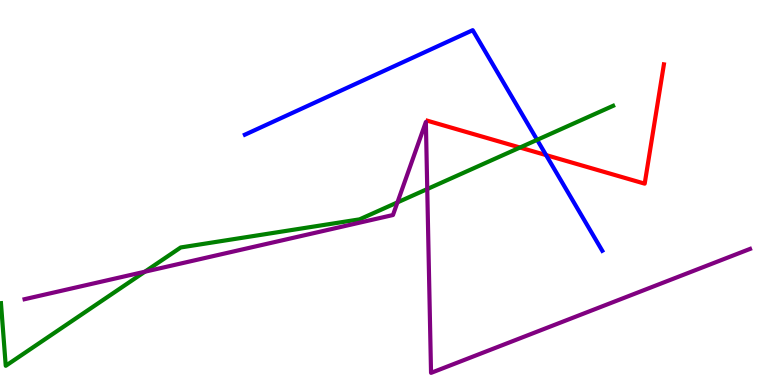[{'lines': ['blue', 'red'], 'intersections': [{'x': 7.05, 'y': 5.97}]}, {'lines': ['green', 'red'], 'intersections': [{'x': 6.71, 'y': 6.17}]}, {'lines': ['purple', 'red'], 'intersections': []}, {'lines': ['blue', 'green'], 'intersections': [{'x': 6.93, 'y': 6.37}]}, {'lines': ['blue', 'purple'], 'intersections': []}, {'lines': ['green', 'purple'], 'intersections': [{'x': 1.87, 'y': 2.94}, {'x': 5.13, 'y': 4.74}, {'x': 5.51, 'y': 5.09}]}]